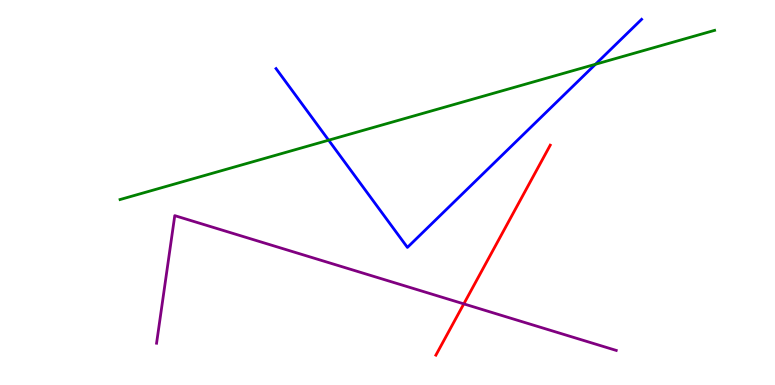[{'lines': ['blue', 'red'], 'intersections': []}, {'lines': ['green', 'red'], 'intersections': []}, {'lines': ['purple', 'red'], 'intersections': [{'x': 5.98, 'y': 2.11}]}, {'lines': ['blue', 'green'], 'intersections': [{'x': 4.24, 'y': 6.36}, {'x': 7.68, 'y': 8.33}]}, {'lines': ['blue', 'purple'], 'intersections': []}, {'lines': ['green', 'purple'], 'intersections': []}]